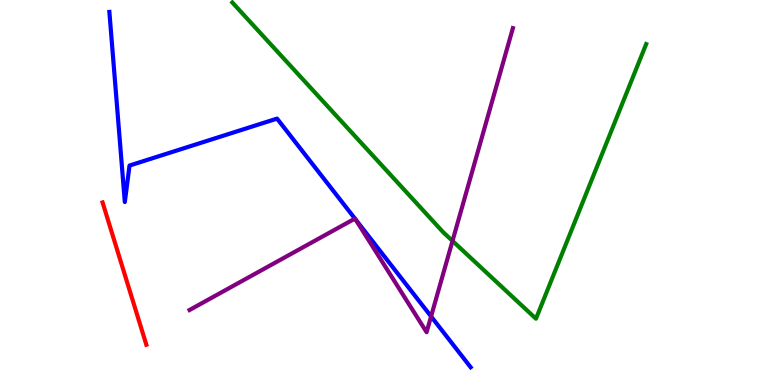[{'lines': ['blue', 'red'], 'intersections': []}, {'lines': ['green', 'red'], 'intersections': []}, {'lines': ['purple', 'red'], 'intersections': []}, {'lines': ['blue', 'green'], 'intersections': []}, {'lines': ['blue', 'purple'], 'intersections': [{'x': 4.58, 'y': 4.32}, {'x': 4.59, 'y': 4.3}, {'x': 5.56, 'y': 1.78}]}, {'lines': ['green', 'purple'], 'intersections': [{'x': 5.84, 'y': 3.74}]}]